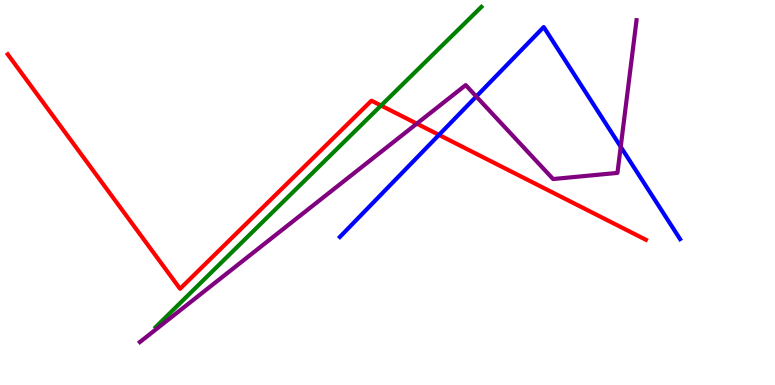[{'lines': ['blue', 'red'], 'intersections': [{'x': 5.66, 'y': 6.5}]}, {'lines': ['green', 'red'], 'intersections': [{'x': 4.92, 'y': 7.26}]}, {'lines': ['purple', 'red'], 'intersections': [{'x': 5.38, 'y': 6.79}]}, {'lines': ['blue', 'green'], 'intersections': []}, {'lines': ['blue', 'purple'], 'intersections': [{'x': 6.15, 'y': 7.49}, {'x': 8.01, 'y': 6.19}]}, {'lines': ['green', 'purple'], 'intersections': []}]